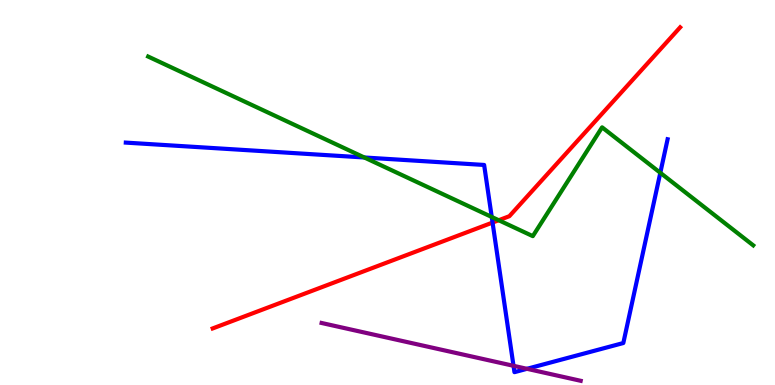[{'lines': ['blue', 'red'], 'intersections': [{'x': 6.36, 'y': 4.22}]}, {'lines': ['green', 'red'], 'intersections': [{'x': 6.44, 'y': 4.28}]}, {'lines': ['purple', 'red'], 'intersections': []}, {'lines': ['blue', 'green'], 'intersections': [{'x': 4.7, 'y': 5.91}, {'x': 6.35, 'y': 4.36}, {'x': 8.52, 'y': 5.51}]}, {'lines': ['blue', 'purple'], 'intersections': [{'x': 6.63, 'y': 0.498}, {'x': 6.8, 'y': 0.42}]}, {'lines': ['green', 'purple'], 'intersections': []}]